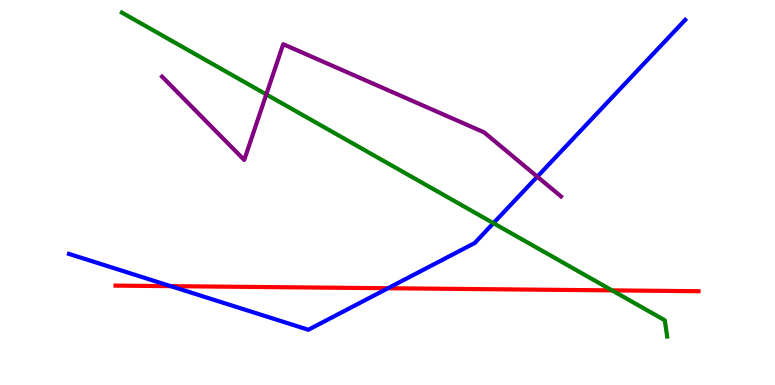[{'lines': ['blue', 'red'], 'intersections': [{'x': 2.2, 'y': 2.57}, {'x': 5.01, 'y': 2.51}]}, {'lines': ['green', 'red'], 'intersections': [{'x': 7.9, 'y': 2.46}]}, {'lines': ['purple', 'red'], 'intersections': []}, {'lines': ['blue', 'green'], 'intersections': [{'x': 6.37, 'y': 4.2}]}, {'lines': ['blue', 'purple'], 'intersections': [{'x': 6.93, 'y': 5.41}]}, {'lines': ['green', 'purple'], 'intersections': [{'x': 3.44, 'y': 7.55}]}]